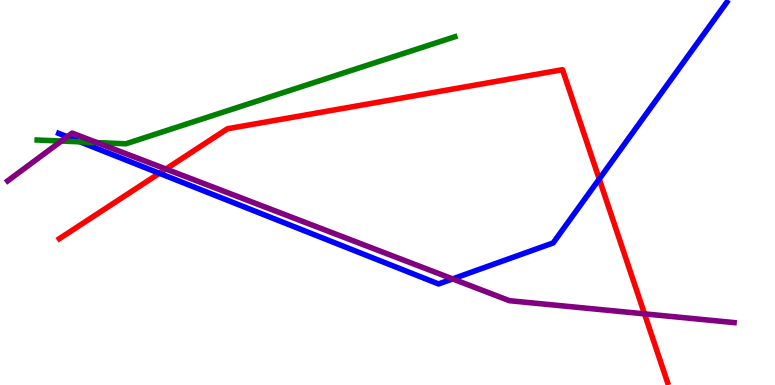[{'lines': ['blue', 'red'], 'intersections': [{'x': 2.06, 'y': 5.5}, {'x': 7.73, 'y': 5.35}]}, {'lines': ['green', 'red'], 'intersections': []}, {'lines': ['purple', 'red'], 'intersections': [{'x': 2.14, 'y': 5.61}, {'x': 8.32, 'y': 1.85}]}, {'lines': ['blue', 'green'], 'intersections': [{'x': 1.03, 'y': 6.32}]}, {'lines': ['blue', 'purple'], 'intersections': [{'x': 0.867, 'y': 6.45}, {'x': 5.84, 'y': 2.76}]}, {'lines': ['green', 'purple'], 'intersections': [{'x': 0.792, 'y': 6.34}, {'x': 1.25, 'y': 6.3}]}]